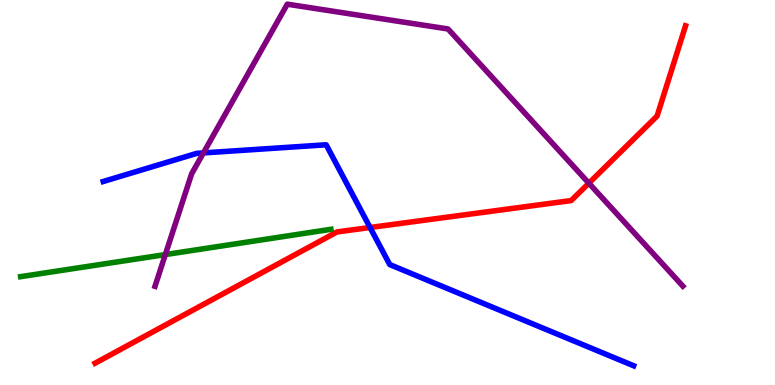[{'lines': ['blue', 'red'], 'intersections': [{'x': 4.78, 'y': 4.09}]}, {'lines': ['green', 'red'], 'intersections': []}, {'lines': ['purple', 'red'], 'intersections': [{'x': 7.6, 'y': 5.24}]}, {'lines': ['blue', 'green'], 'intersections': []}, {'lines': ['blue', 'purple'], 'intersections': [{'x': 2.62, 'y': 6.03}]}, {'lines': ['green', 'purple'], 'intersections': [{'x': 2.13, 'y': 3.39}]}]